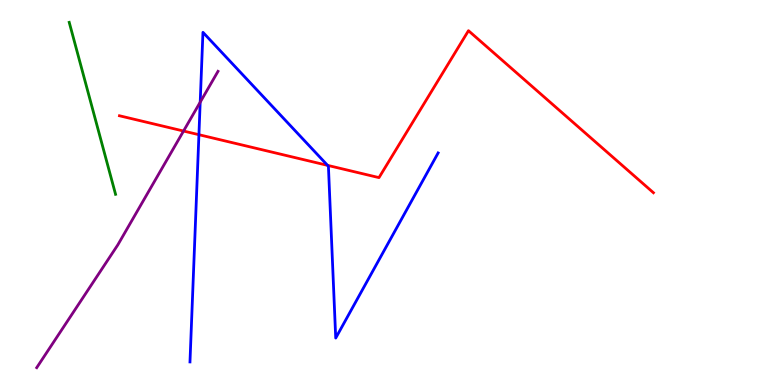[{'lines': ['blue', 'red'], 'intersections': [{'x': 2.57, 'y': 6.5}, {'x': 4.23, 'y': 5.7}]}, {'lines': ['green', 'red'], 'intersections': []}, {'lines': ['purple', 'red'], 'intersections': [{'x': 2.37, 'y': 6.6}]}, {'lines': ['blue', 'green'], 'intersections': []}, {'lines': ['blue', 'purple'], 'intersections': [{'x': 2.58, 'y': 7.35}]}, {'lines': ['green', 'purple'], 'intersections': []}]